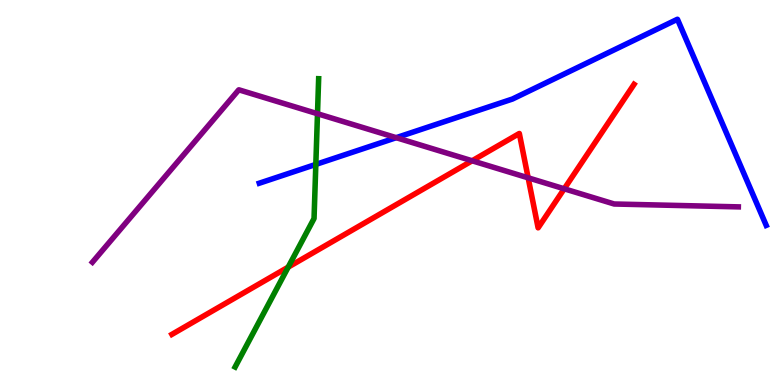[{'lines': ['blue', 'red'], 'intersections': []}, {'lines': ['green', 'red'], 'intersections': [{'x': 3.72, 'y': 3.06}]}, {'lines': ['purple', 'red'], 'intersections': [{'x': 6.09, 'y': 5.82}, {'x': 6.81, 'y': 5.38}, {'x': 7.28, 'y': 5.1}]}, {'lines': ['blue', 'green'], 'intersections': [{'x': 4.08, 'y': 5.73}]}, {'lines': ['blue', 'purple'], 'intersections': [{'x': 5.11, 'y': 6.42}]}, {'lines': ['green', 'purple'], 'intersections': [{'x': 4.1, 'y': 7.05}]}]